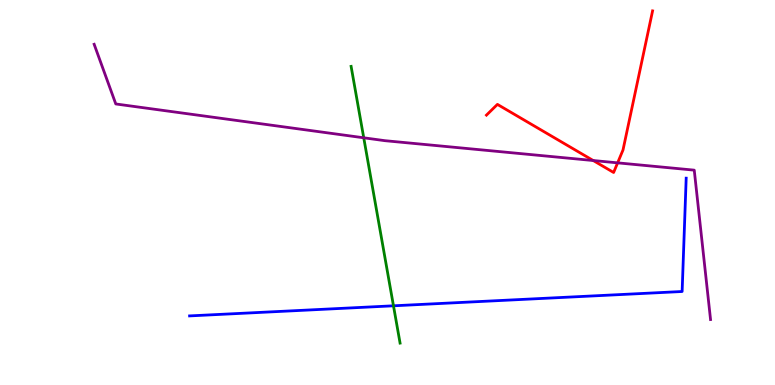[{'lines': ['blue', 'red'], 'intersections': []}, {'lines': ['green', 'red'], 'intersections': []}, {'lines': ['purple', 'red'], 'intersections': [{'x': 7.65, 'y': 5.83}, {'x': 7.97, 'y': 5.77}]}, {'lines': ['blue', 'green'], 'intersections': [{'x': 5.08, 'y': 2.06}]}, {'lines': ['blue', 'purple'], 'intersections': []}, {'lines': ['green', 'purple'], 'intersections': [{'x': 4.69, 'y': 6.42}]}]